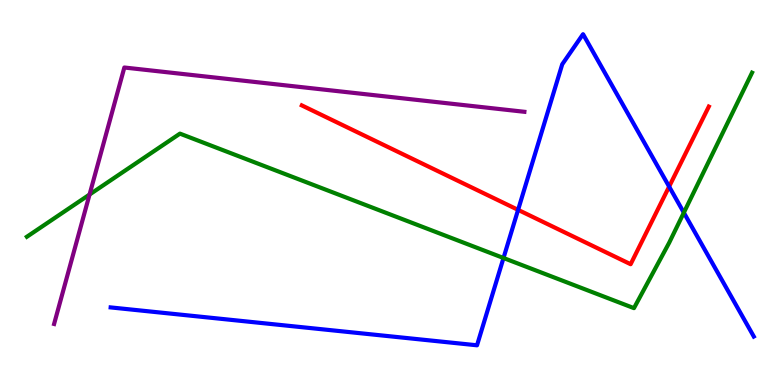[{'lines': ['blue', 'red'], 'intersections': [{'x': 6.69, 'y': 4.55}, {'x': 8.63, 'y': 5.15}]}, {'lines': ['green', 'red'], 'intersections': []}, {'lines': ['purple', 'red'], 'intersections': []}, {'lines': ['blue', 'green'], 'intersections': [{'x': 6.5, 'y': 3.3}, {'x': 8.82, 'y': 4.48}]}, {'lines': ['blue', 'purple'], 'intersections': []}, {'lines': ['green', 'purple'], 'intersections': [{'x': 1.16, 'y': 4.95}]}]